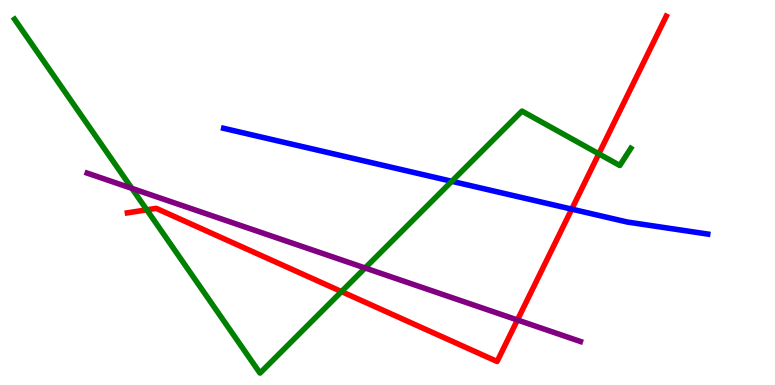[{'lines': ['blue', 'red'], 'intersections': [{'x': 7.38, 'y': 4.57}]}, {'lines': ['green', 'red'], 'intersections': [{'x': 1.89, 'y': 4.55}, {'x': 4.41, 'y': 2.43}, {'x': 7.73, 'y': 6.0}]}, {'lines': ['purple', 'red'], 'intersections': [{'x': 6.68, 'y': 1.69}]}, {'lines': ['blue', 'green'], 'intersections': [{'x': 5.83, 'y': 5.29}]}, {'lines': ['blue', 'purple'], 'intersections': []}, {'lines': ['green', 'purple'], 'intersections': [{'x': 1.7, 'y': 5.11}, {'x': 4.71, 'y': 3.04}]}]